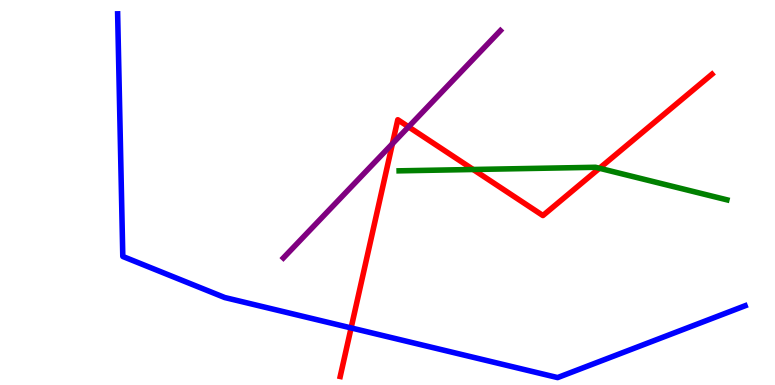[{'lines': ['blue', 'red'], 'intersections': [{'x': 4.53, 'y': 1.48}]}, {'lines': ['green', 'red'], 'intersections': [{'x': 6.11, 'y': 5.6}, {'x': 7.73, 'y': 5.63}]}, {'lines': ['purple', 'red'], 'intersections': [{'x': 5.06, 'y': 6.27}, {'x': 5.27, 'y': 6.71}]}, {'lines': ['blue', 'green'], 'intersections': []}, {'lines': ['blue', 'purple'], 'intersections': []}, {'lines': ['green', 'purple'], 'intersections': []}]